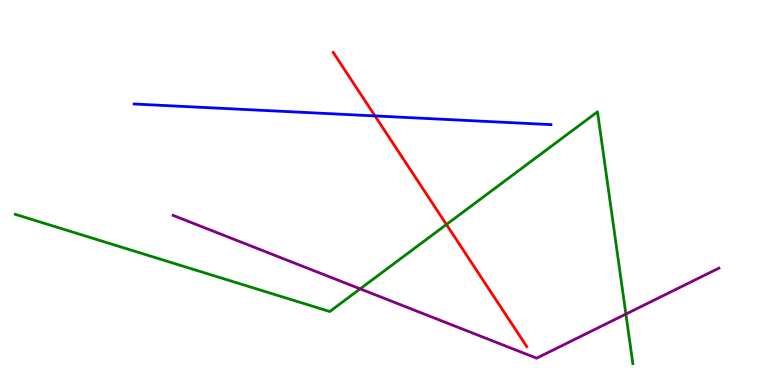[{'lines': ['blue', 'red'], 'intersections': [{'x': 4.84, 'y': 6.99}]}, {'lines': ['green', 'red'], 'intersections': [{'x': 5.76, 'y': 4.17}]}, {'lines': ['purple', 'red'], 'intersections': []}, {'lines': ['blue', 'green'], 'intersections': []}, {'lines': ['blue', 'purple'], 'intersections': []}, {'lines': ['green', 'purple'], 'intersections': [{'x': 4.65, 'y': 2.5}, {'x': 8.08, 'y': 1.84}]}]